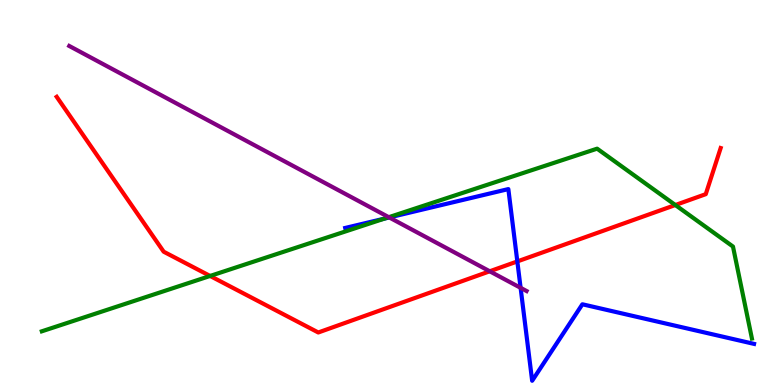[{'lines': ['blue', 'red'], 'intersections': [{'x': 6.68, 'y': 3.21}]}, {'lines': ['green', 'red'], 'intersections': [{'x': 2.71, 'y': 2.83}, {'x': 8.71, 'y': 4.67}]}, {'lines': ['purple', 'red'], 'intersections': [{'x': 6.32, 'y': 2.95}]}, {'lines': ['blue', 'green'], 'intersections': [{'x': 4.96, 'y': 4.32}]}, {'lines': ['blue', 'purple'], 'intersections': [{'x': 5.02, 'y': 4.35}, {'x': 6.72, 'y': 2.52}]}, {'lines': ['green', 'purple'], 'intersections': [{'x': 5.02, 'y': 4.36}]}]